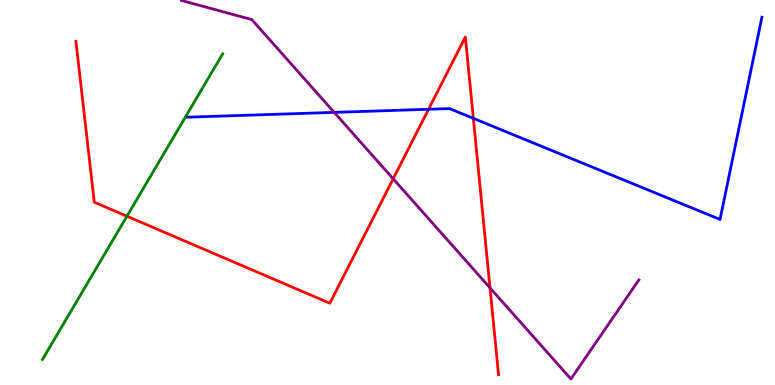[{'lines': ['blue', 'red'], 'intersections': [{'x': 5.53, 'y': 7.16}, {'x': 6.11, 'y': 6.93}]}, {'lines': ['green', 'red'], 'intersections': [{'x': 1.64, 'y': 4.38}]}, {'lines': ['purple', 'red'], 'intersections': [{'x': 5.07, 'y': 5.36}, {'x': 6.32, 'y': 2.52}]}, {'lines': ['blue', 'green'], 'intersections': []}, {'lines': ['blue', 'purple'], 'intersections': [{'x': 4.31, 'y': 7.08}]}, {'lines': ['green', 'purple'], 'intersections': []}]